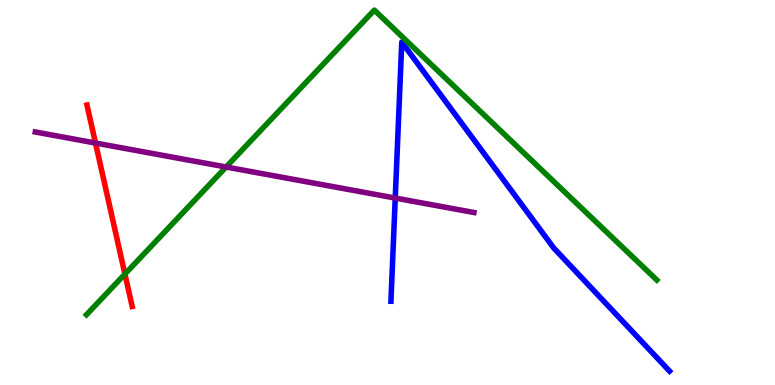[{'lines': ['blue', 'red'], 'intersections': []}, {'lines': ['green', 'red'], 'intersections': [{'x': 1.61, 'y': 2.88}]}, {'lines': ['purple', 'red'], 'intersections': [{'x': 1.23, 'y': 6.28}]}, {'lines': ['blue', 'green'], 'intersections': []}, {'lines': ['blue', 'purple'], 'intersections': [{'x': 5.1, 'y': 4.86}]}, {'lines': ['green', 'purple'], 'intersections': [{'x': 2.92, 'y': 5.66}]}]